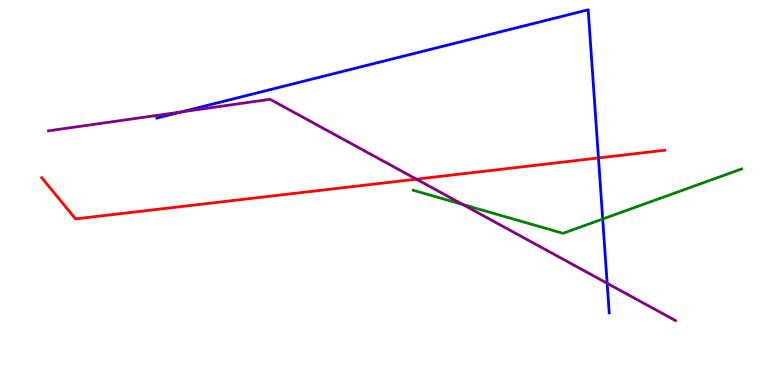[{'lines': ['blue', 'red'], 'intersections': [{'x': 7.72, 'y': 5.9}]}, {'lines': ['green', 'red'], 'intersections': []}, {'lines': ['purple', 'red'], 'intersections': [{'x': 5.37, 'y': 5.35}]}, {'lines': ['blue', 'green'], 'intersections': [{'x': 7.78, 'y': 4.31}]}, {'lines': ['blue', 'purple'], 'intersections': [{'x': 2.34, 'y': 7.09}, {'x': 7.83, 'y': 2.64}]}, {'lines': ['green', 'purple'], 'intersections': [{'x': 5.97, 'y': 4.69}]}]